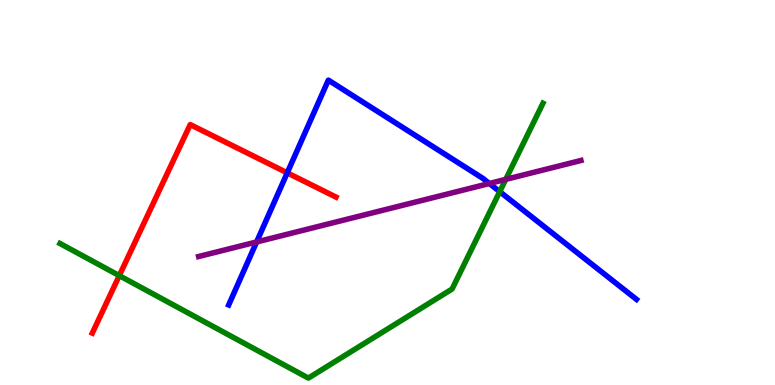[{'lines': ['blue', 'red'], 'intersections': [{'x': 3.71, 'y': 5.51}]}, {'lines': ['green', 'red'], 'intersections': [{'x': 1.54, 'y': 2.84}]}, {'lines': ['purple', 'red'], 'intersections': []}, {'lines': ['blue', 'green'], 'intersections': [{'x': 6.45, 'y': 5.02}]}, {'lines': ['blue', 'purple'], 'intersections': [{'x': 3.31, 'y': 3.72}, {'x': 6.31, 'y': 5.23}]}, {'lines': ['green', 'purple'], 'intersections': [{'x': 6.53, 'y': 5.34}]}]